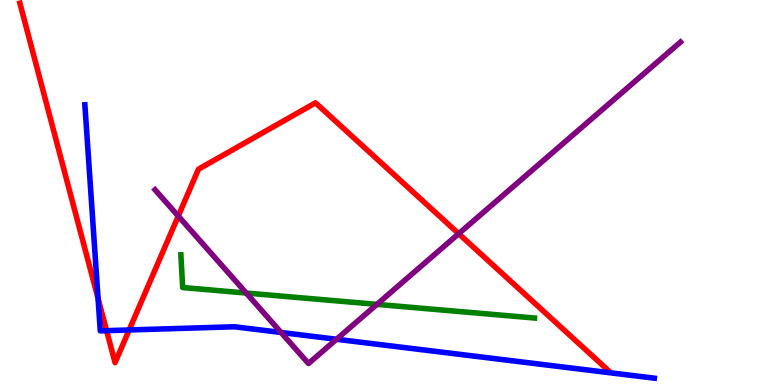[{'lines': ['blue', 'red'], 'intersections': [{'x': 1.27, 'y': 2.25}, {'x': 1.38, 'y': 1.41}, {'x': 1.67, 'y': 1.43}]}, {'lines': ['green', 'red'], 'intersections': []}, {'lines': ['purple', 'red'], 'intersections': [{'x': 2.3, 'y': 4.39}, {'x': 5.92, 'y': 3.93}]}, {'lines': ['blue', 'green'], 'intersections': []}, {'lines': ['blue', 'purple'], 'intersections': [{'x': 3.63, 'y': 1.36}, {'x': 4.34, 'y': 1.19}]}, {'lines': ['green', 'purple'], 'intersections': [{'x': 3.18, 'y': 2.39}, {'x': 4.86, 'y': 2.09}]}]